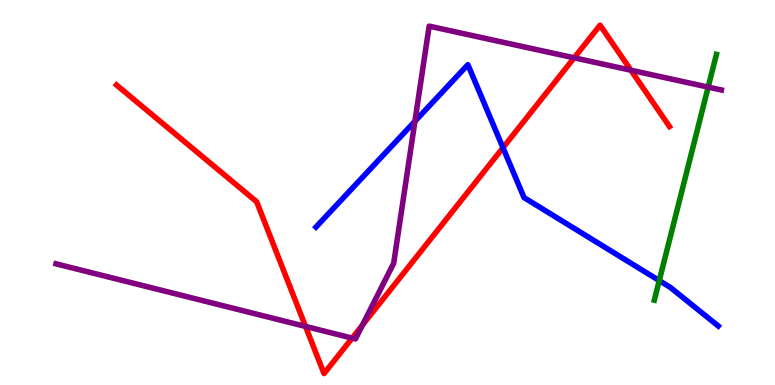[{'lines': ['blue', 'red'], 'intersections': [{'x': 6.49, 'y': 6.16}]}, {'lines': ['green', 'red'], 'intersections': []}, {'lines': ['purple', 'red'], 'intersections': [{'x': 3.94, 'y': 1.52}, {'x': 4.54, 'y': 1.22}, {'x': 4.68, 'y': 1.56}, {'x': 7.41, 'y': 8.5}, {'x': 8.14, 'y': 8.18}]}, {'lines': ['blue', 'green'], 'intersections': [{'x': 8.51, 'y': 2.71}]}, {'lines': ['blue', 'purple'], 'intersections': [{'x': 5.35, 'y': 6.85}]}, {'lines': ['green', 'purple'], 'intersections': [{'x': 9.14, 'y': 7.74}]}]